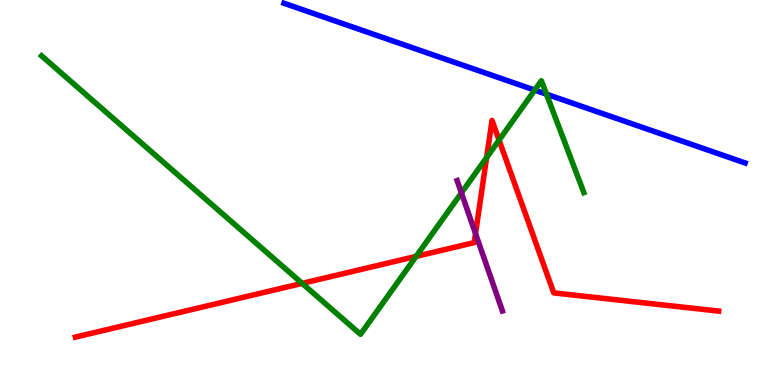[{'lines': ['blue', 'red'], 'intersections': []}, {'lines': ['green', 'red'], 'intersections': [{'x': 3.9, 'y': 2.64}, {'x': 5.37, 'y': 3.34}, {'x': 6.28, 'y': 5.91}, {'x': 6.44, 'y': 6.36}]}, {'lines': ['purple', 'red'], 'intersections': [{'x': 6.14, 'y': 3.93}]}, {'lines': ['blue', 'green'], 'intersections': [{'x': 6.9, 'y': 7.66}, {'x': 7.05, 'y': 7.55}]}, {'lines': ['blue', 'purple'], 'intersections': []}, {'lines': ['green', 'purple'], 'intersections': [{'x': 5.95, 'y': 4.99}]}]